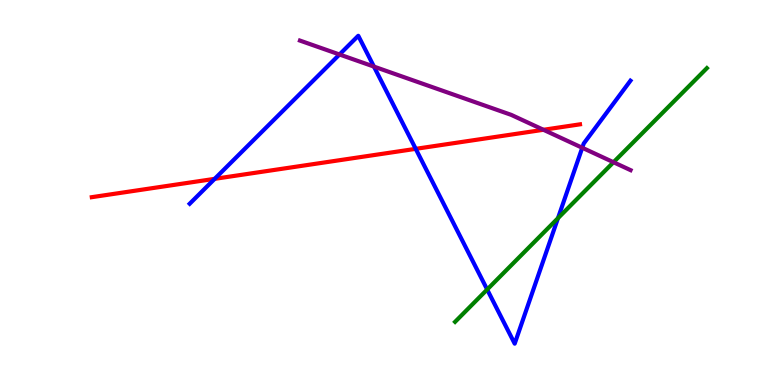[{'lines': ['blue', 'red'], 'intersections': [{'x': 2.77, 'y': 5.35}, {'x': 5.36, 'y': 6.13}]}, {'lines': ['green', 'red'], 'intersections': []}, {'lines': ['purple', 'red'], 'intersections': [{'x': 7.01, 'y': 6.63}]}, {'lines': ['blue', 'green'], 'intersections': [{'x': 6.29, 'y': 2.48}, {'x': 7.2, 'y': 4.33}]}, {'lines': ['blue', 'purple'], 'intersections': [{'x': 4.38, 'y': 8.58}, {'x': 4.83, 'y': 8.27}, {'x': 7.51, 'y': 6.16}]}, {'lines': ['green', 'purple'], 'intersections': [{'x': 7.92, 'y': 5.79}]}]